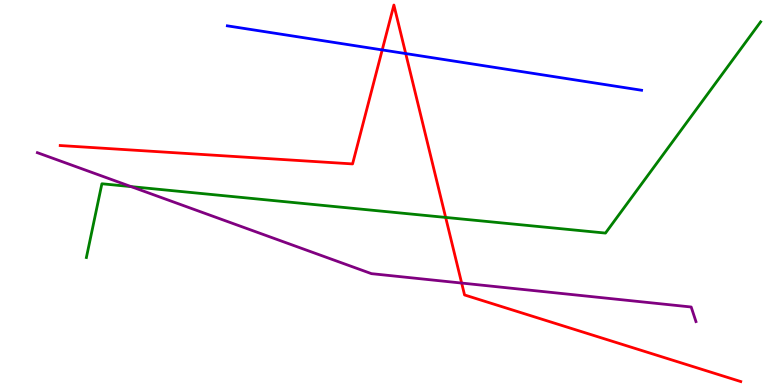[{'lines': ['blue', 'red'], 'intersections': [{'x': 4.93, 'y': 8.7}, {'x': 5.24, 'y': 8.61}]}, {'lines': ['green', 'red'], 'intersections': [{'x': 5.75, 'y': 4.35}]}, {'lines': ['purple', 'red'], 'intersections': [{'x': 5.96, 'y': 2.65}]}, {'lines': ['blue', 'green'], 'intersections': []}, {'lines': ['blue', 'purple'], 'intersections': []}, {'lines': ['green', 'purple'], 'intersections': [{'x': 1.69, 'y': 5.15}]}]